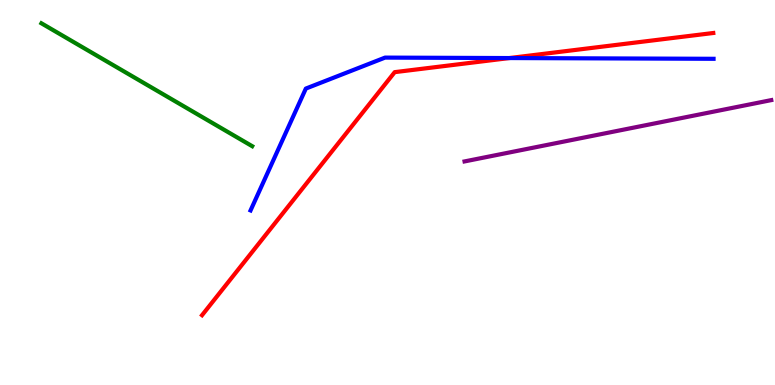[{'lines': ['blue', 'red'], 'intersections': [{'x': 6.57, 'y': 8.49}]}, {'lines': ['green', 'red'], 'intersections': []}, {'lines': ['purple', 'red'], 'intersections': []}, {'lines': ['blue', 'green'], 'intersections': []}, {'lines': ['blue', 'purple'], 'intersections': []}, {'lines': ['green', 'purple'], 'intersections': []}]